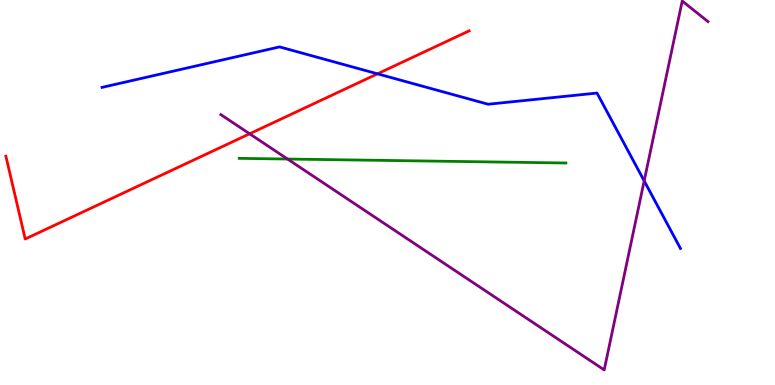[{'lines': ['blue', 'red'], 'intersections': [{'x': 4.87, 'y': 8.08}]}, {'lines': ['green', 'red'], 'intersections': []}, {'lines': ['purple', 'red'], 'intersections': [{'x': 3.22, 'y': 6.52}]}, {'lines': ['blue', 'green'], 'intersections': []}, {'lines': ['blue', 'purple'], 'intersections': [{'x': 8.31, 'y': 5.3}]}, {'lines': ['green', 'purple'], 'intersections': [{'x': 3.71, 'y': 5.87}]}]